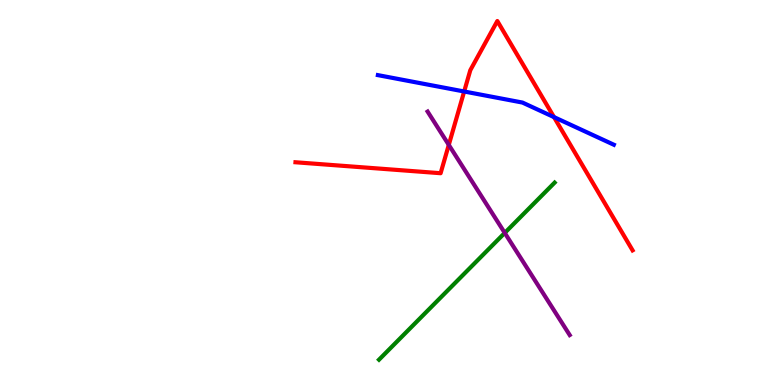[{'lines': ['blue', 'red'], 'intersections': [{'x': 5.99, 'y': 7.62}, {'x': 7.15, 'y': 6.96}]}, {'lines': ['green', 'red'], 'intersections': []}, {'lines': ['purple', 'red'], 'intersections': [{'x': 5.79, 'y': 6.24}]}, {'lines': ['blue', 'green'], 'intersections': []}, {'lines': ['blue', 'purple'], 'intersections': []}, {'lines': ['green', 'purple'], 'intersections': [{'x': 6.51, 'y': 3.95}]}]